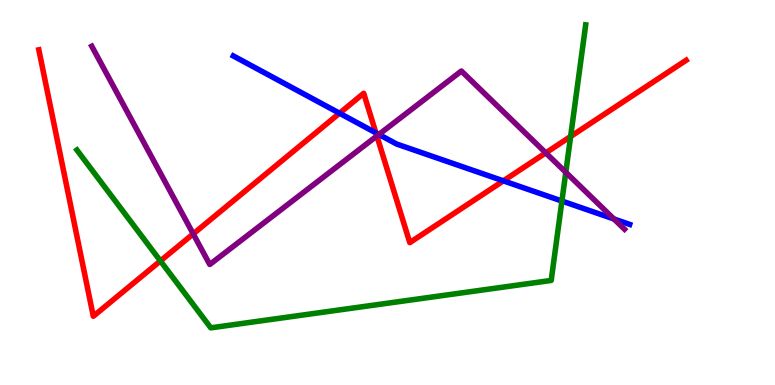[{'lines': ['blue', 'red'], 'intersections': [{'x': 4.38, 'y': 7.06}, {'x': 4.85, 'y': 6.55}, {'x': 6.5, 'y': 5.3}]}, {'lines': ['green', 'red'], 'intersections': [{'x': 2.07, 'y': 3.22}, {'x': 7.36, 'y': 6.45}]}, {'lines': ['purple', 'red'], 'intersections': [{'x': 2.49, 'y': 3.93}, {'x': 4.86, 'y': 6.47}, {'x': 7.04, 'y': 6.03}]}, {'lines': ['blue', 'green'], 'intersections': [{'x': 7.25, 'y': 4.78}]}, {'lines': ['blue', 'purple'], 'intersections': [{'x': 4.89, 'y': 6.51}, {'x': 7.92, 'y': 4.31}]}, {'lines': ['green', 'purple'], 'intersections': [{'x': 7.3, 'y': 5.53}]}]